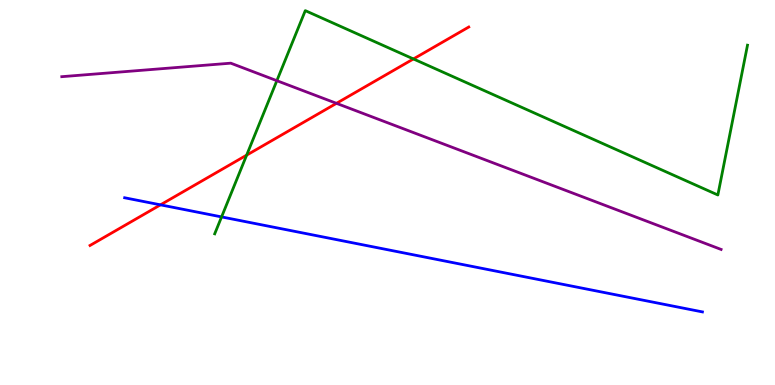[{'lines': ['blue', 'red'], 'intersections': [{'x': 2.07, 'y': 4.68}]}, {'lines': ['green', 'red'], 'intersections': [{'x': 3.18, 'y': 5.97}, {'x': 5.33, 'y': 8.47}]}, {'lines': ['purple', 'red'], 'intersections': [{'x': 4.34, 'y': 7.32}]}, {'lines': ['blue', 'green'], 'intersections': [{'x': 2.86, 'y': 4.37}]}, {'lines': ['blue', 'purple'], 'intersections': []}, {'lines': ['green', 'purple'], 'intersections': [{'x': 3.57, 'y': 7.9}]}]